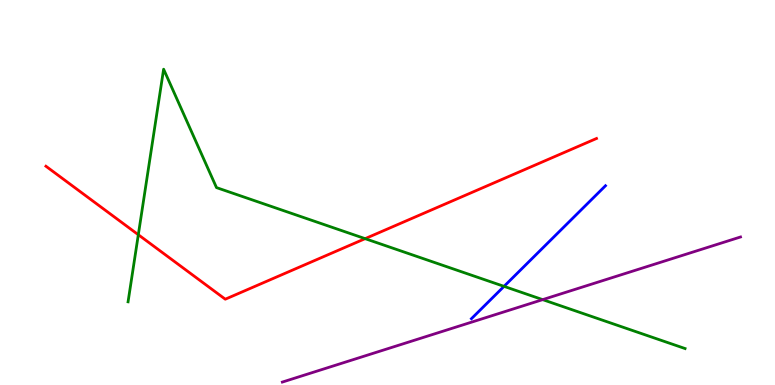[{'lines': ['blue', 'red'], 'intersections': []}, {'lines': ['green', 'red'], 'intersections': [{'x': 1.78, 'y': 3.9}, {'x': 4.71, 'y': 3.8}]}, {'lines': ['purple', 'red'], 'intersections': []}, {'lines': ['blue', 'green'], 'intersections': [{'x': 6.5, 'y': 2.56}]}, {'lines': ['blue', 'purple'], 'intersections': []}, {'lines': ['green', 'purple'], 'intersections': [{'x': 7.0, 'y': 2.22}]}]